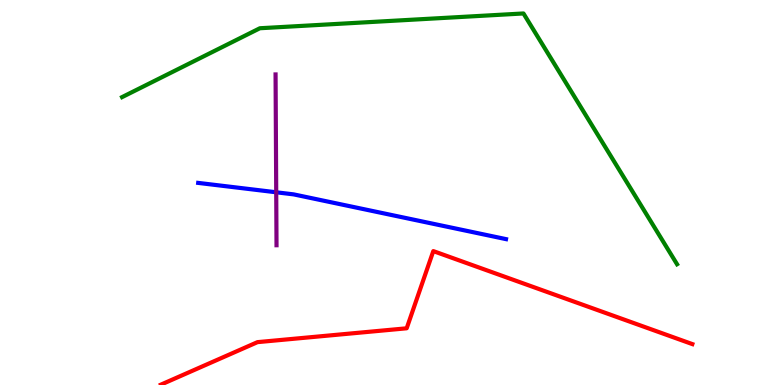[{'lines': ['blue', 'red'], 'intersections': []}, {'lines': ['green', 'red'], 'intersections': []}, {'lines': ['purple', 'red'], 'intersections': []}, {'lines': ['blue', 'green'], 'intersections': []}, {'lines': ['blue', 'purple'], 'intersections': [{'x': 3.56, 'y': 5.01}]}, {'lines': ['green', 'purple'], 'intersections': []}]